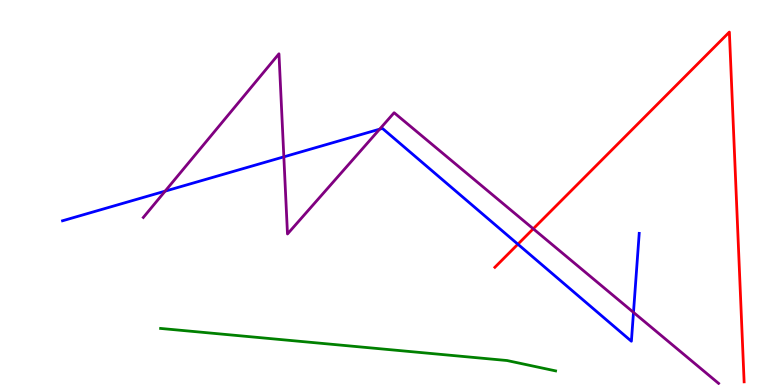[{'lines': ['blue', 'red'], 'intersections': [{'x': 6.68, 'y': 3.66}]}, {'lines': ['green', 'red'], 'intersections': []}, {'lines': ['purple', 'red'], 'intersections': [{'x': 6.88, 'y': 4.06}]}, {'lines': ['blue', 'green'], 'intersections': []}, {'lines': ['blue', 'purple'], 'intersections': [{'x': 2.13, 'y': 5.04}, {'x': 3.66, 'y': 5.93}, {'x': 4.9, 'y': 6.65}, {'x': 8.17, 'y': 1.89}]}, {'lines': ['green', 'purple'], 'intersections': []}]